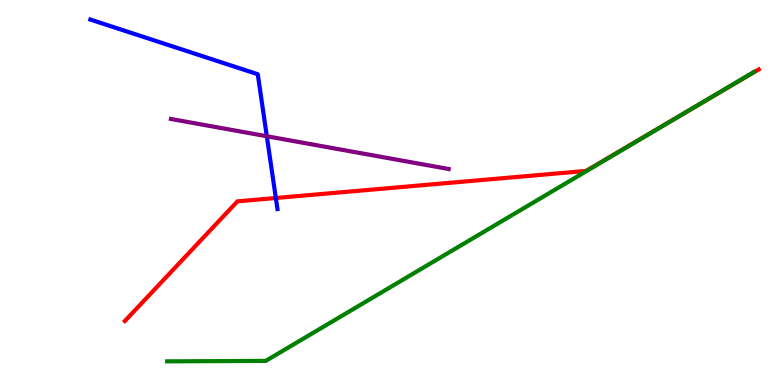[{'lines': ['blue', 'red'], 'intersections': [{'x': 3.56, 'y': 4.86}]}, {'lines': ['green', 'red'], 'intersections': [{'x': 8.84, 'y': 7.07}]}, {'lines': ['purple', 'red'], 'intersections': []}, {'lines': ['blue', 'green'], 'intersections': []}, {'lines': ['blue', 'purple'], 'intersections': [{'x': 3.44, 'y': 6.46}]}, {'lines': ['green', 'purple'], 'intersections': []}]